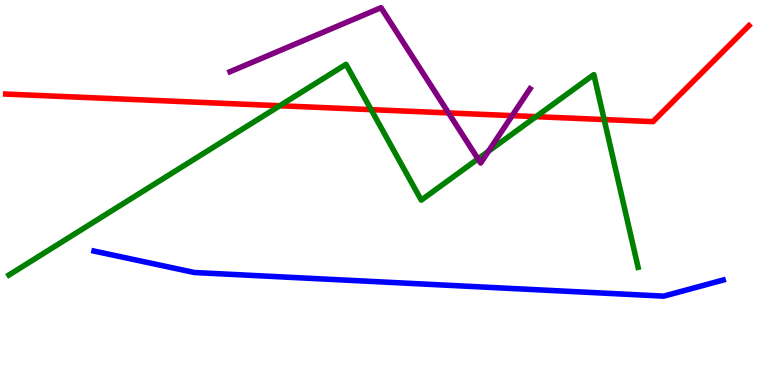[{'lines': ['blue', 'red'], 'intersections': []}, {'lines': ['green', 'red'], 'intersections': [{'x': 3.61, 'y': 7.25}, {'x': 4.79, 'y': 7.15}, {'x': 6.92, 'y': 6.97}, {'x': 7.8, 'y': 6.89}]}, {'lines': ['purple', 'red'], 'intersections': [{'x': 5.79, 'y': 7.07}, {'x': 6.61, 'y': 7.0}]}, {'lines': ['blue', 'green'], 'intersections': []}, {'lines': ['blue', 'purple'], 'intersections': []}, {'lines': ['green', 'purple'], 'intersections': [{'x': 6.17, 'y': 5.87}, {'x': 6.3, 'y': 6.07}]}]